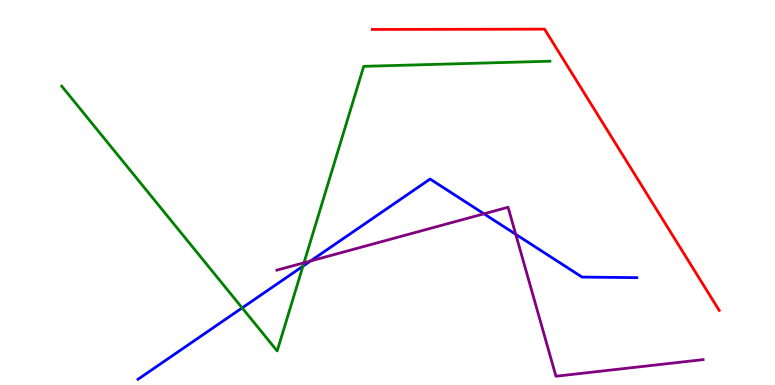[{'lines': ['blue', 'red'], 'intersections': []}, {'lines': ['green', 'red'], 'intersections': []}, {'lines': ['purple', 'red'], 'intersections': []}, {'lines': ['blue', 'green'], 'intersections': [{'x': 3.12, 'y': 2.0}, {'x': 3.91, 'y': 3.08}]}, {'lines': ['blue', 'purple'], 'intersections': [{'x': 4.01, 'y': 3.22}, {'x': 6.24, 'y': 4.45}, {'x': 6.65, 'y': 3.91}]}, {'lines': ['green', 'purple'], 'intersections': [{'x': 3.92, 'y': 3.17}]}]